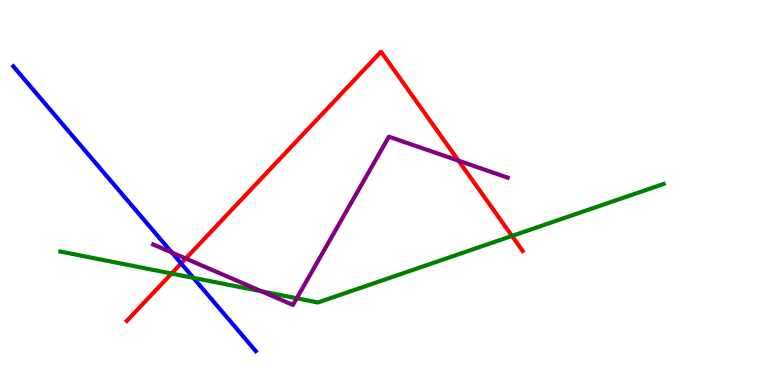[{'lines': ['blue', 'red'], 'intersections': [{'x': 2.34, 'y': 3.16}]}, {'lines': ['green', 'red'], 'intersections': [{'x': 2.21, 'y': 2.9}, {'x': 6.61, 'y': 3.87}]}, {'lines': ['purple', 'red'], 'intersections': [{'x': 2.4, 'y': 3.29}, {'x': 5.92, 'y': 5.83}]}, {'lines': ['blue', 'green'], 'intersections': [{'x': 2.5, 'y': 2.78}]}, {'lines': ['blue', 'purple'], 'intersections': [{'x': 2.22, 'y': 3.44}]}, {'lines': ['green', 'purple'], 'intersections': [{'x': 3.37, 'y': 2.43}, {'x': 3.83, 'y': 2.25}]}]